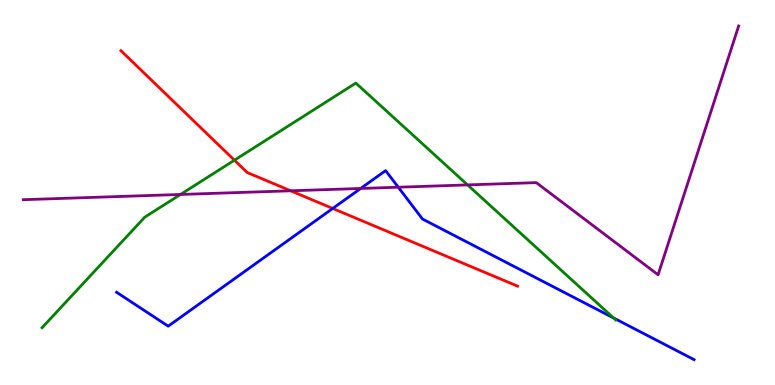[{'lines': ['blue', 'red'], 'intersections': [{'x': 4.29, 'y': 4.59}]}, {'lines': ['green', 'red'], 'intersections': [{'x': 3.02, 'y': 5.84}]}, {'lines': ['purple', 'red'], 'intersections': [{'x': 3.75, 'y': 5.04}]}, {'lines': ['blue', 'green'], 'intersections': [{'x': 7.92, 'y': 1.74}]}, {'lines': ['blue', 'purple'], 'intersections': [{'x': 4.65, 'y': 5.1}, {'x': 5.14, 'y': 5.14}]}, {'lines': ['green', 'purple'], 'intersections': [{'x': 2.33, 'y': 4.95}, {'x': 6.03, 'y': 5.2}]}]